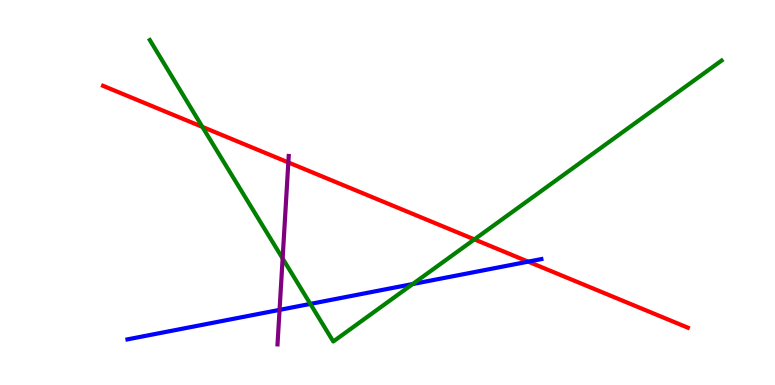[{'lines': ['blue', 'red'], 'intersections': [{'x': 6.82, 'y': 3.2}]}, {'lines': ['green', 'red'], 'intersections': [{'x': 2.61, 'y': 6.7}, {'x': 6.12, 'y': 3.78}]}, {'lines': ['purple', 'red'], 'intersections': [{'x': 3.72, 'y': 5.78}]}, {'lines': ['blue', 'green'], 'intersections': [{'x': 4.0, 'y': 2.11}, {'x': 5.32, 'y': 2.62}]}, {'lines': ['blue', 'purple'], 'intersections': [{'x': 3.61, 'y': 1.95}]}, {'lines': ['green', 'purple'], 'intersections': [{'x': 3.65, 'y': 3.29}]}]